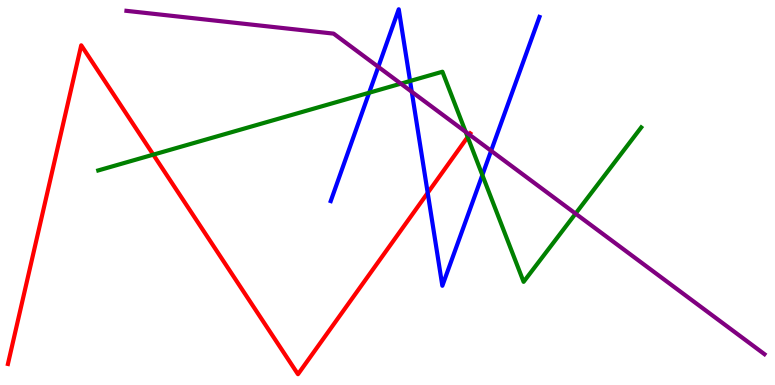[{'lines': ['blue', 'red'], 'intersections': [{'x': 5.52, 'y': 4.99}]}, {'lines': ['green', 'red'], 'intersections': [{'x': 1.98, 'y': 5.98}, {'x': 6.03, 'y': 6.44}]}, {'lines': ['purple', 'red'], 'intersections': [{'x': 6.06, 'y': 6.5}]}, {'lines': ['blue', 'green'], 'intersections': [{'x': 4.76, 'y': 7.59}, {'x': 5.29, 'y': 7.9}, {'x': 6.22, 'y': 5.45}]}, {'lines': ['blue', 'purple'], 'intersections': [{'x': 4.88, 'y': 8.26}, {'x': 5.31, 'y': 7.62}, {'x': 6.34, 'y': 6.08}]}, {'lines': ['green', 'purple'], 'intersections': [{'x': 5.17, 'y': 7.83}, {'x': 6.01, 'y': 6.57}, {'x': 7.43, 'y': 4.45}]}]